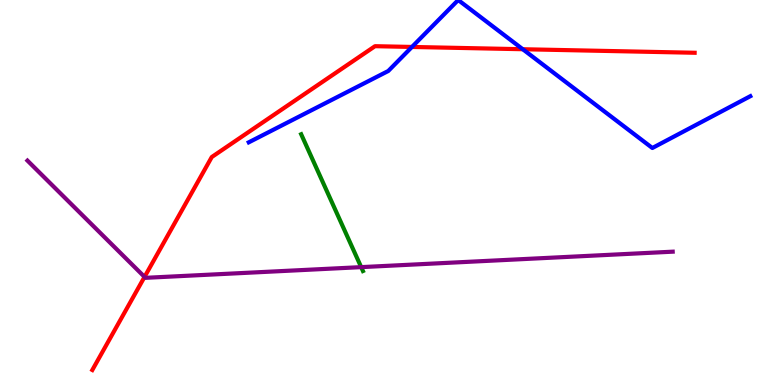[{'lines': ['blue', 'red'], 'intersections': [{'x': 5.32, 'y': 8.78}, {'x': 6.75, 'y': 8.72}]}, {'lines': ['green', 'red'], 'intersections': []}, {'lines': ['purple', 'red'], 'intersections': [{'x': 1.87, 'y': 2.81}]}, {'lines': ['blue', 'green'], 'intersections': []}, {'lines': ['blue', 'purple'], 'intersections': []}, {'lines': ['green', 'purple'], 'intersections': [{'x': 4.66, 'y': 3.06}]}]